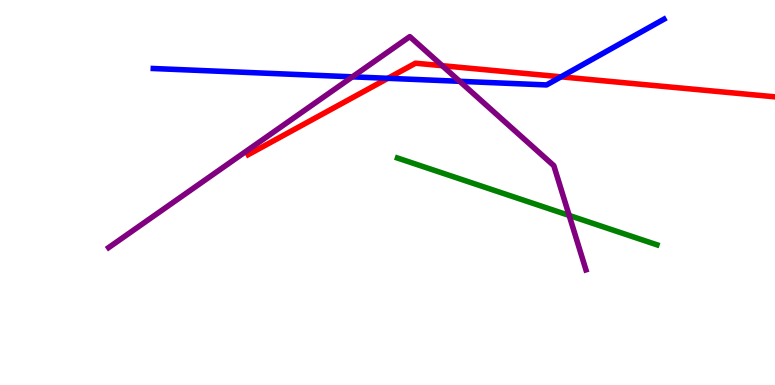[{'lines': ['blue', 'red'], 'intersections': [{'x': 5.0, 'y': 7.97}, {'x': 7.24, 'y': 8.0}]}, {'lines': ['green', 'red'], 'intersections': []}, {'lines': ['purple', 'red'], 'intersections': [{'x': 5.71, 'y': 8.29}]}, {'lines': ['blue', 'green'], 'intersections': []}, {'lines': ['blue', 'purple'], 'intersections': [{'x': 4.55, 'y': 8.0}, {'x': 5.93, 'y': 7.89}]}, {'lines': ['green', 'purple'], 'intersections': [{'x': 7.34, 'y': 4.4}]}]